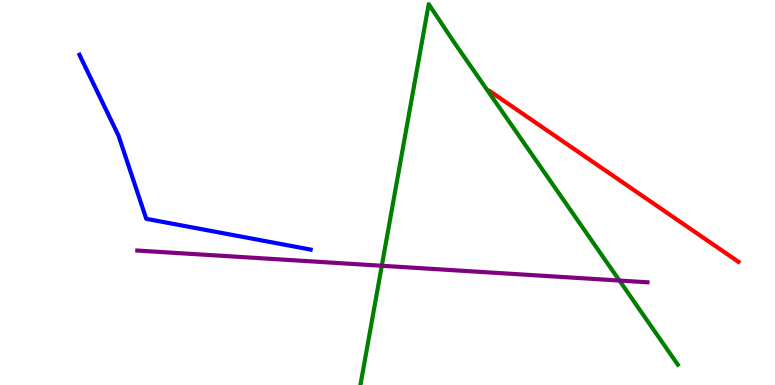[{'lines': ['blue', 'red'], 'intersections': []}, {'lines': ['green', 'red'], 'intersections': []}, {'lines': ['purple', 'red'], 'intersections': []}, {'lines': ['blue', 'green'], 'intersections': []}, {'lines': ['blue', 'purple'], 'intersections': []}, {'lines': ['green', 'purple'], 'intersections': [{'x': 4.93, 'y': 3.1}, {'x': 7.99, 'y': 2.71}]}]